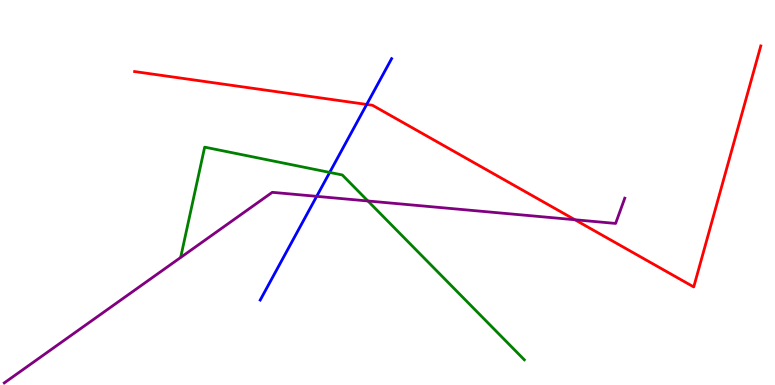[{'lines': ['blue', 'red'], 'intersections': [{'x': 4.73, 'y': 7.29}]}, {'lines': ['green', 'red'], 'intersections': []}, {'lines': ['purple', 'red'], 'intersections': [{'x': 7.42, 'y': 4.29}]}, {'lines': ['blue', 'green'], 'intersections': [{'x': 4.25, 'y': 5.52}]}, {'lines': ['blue', 'purple'], 'intersections': [{'x': 4.09, 'y': 4.9}]}, {'lines': ['green', 'purple'], 'intersections': [{'x': 4.75, 'y': 4.78}]}]